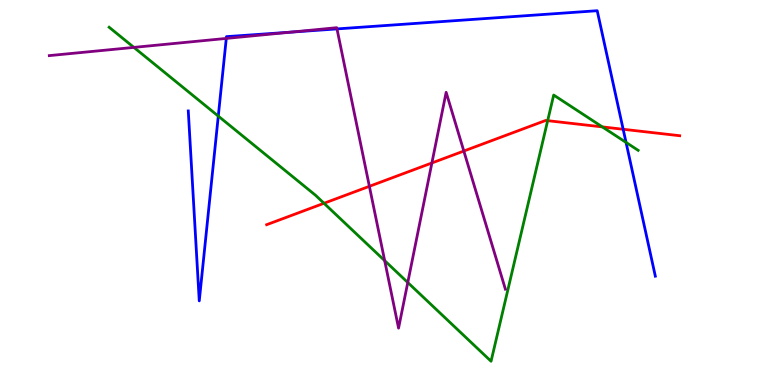[{'lines': ['blue', 'red'], 'intersections': [{'x': 8.04, 'y': 6.64}]}, {'lines': ['green', 'red'], 'intersections': [{'x': 4.18, 'y': 4.72}, {'x': 7.07, 'y': 6.87}, {'x': 7.77, 'y': 6.7}]}, {'lines': ['purple', 'red'], 'intersections': [{'x': 4.77, 'y': 5.16}, {'x': 5.57, 'y': 5.77}, {'x': 5.98, 'y': 6.08}]}, {'lines': ['blue', 'green'], 'intersections': [{'x': 2.82, 'y': 6.98}, {'x': 8.08, 'y': 6.3}]}, {'lines': ['blue', 'purple'], 'intersections': [{'x': 2.92, 'y': 9.0}, {'x': 3.75, 'y': 9.17}, {'x': 4.35, 'y': 9.25}]}, {'lines': ['green', 'purple'], 'intersections': [{'x': 1.73, 'y': 8.77}, {'x': 4.96, 'y': 3.23}, {'x': 5.26, 'y': 2.66}]}]